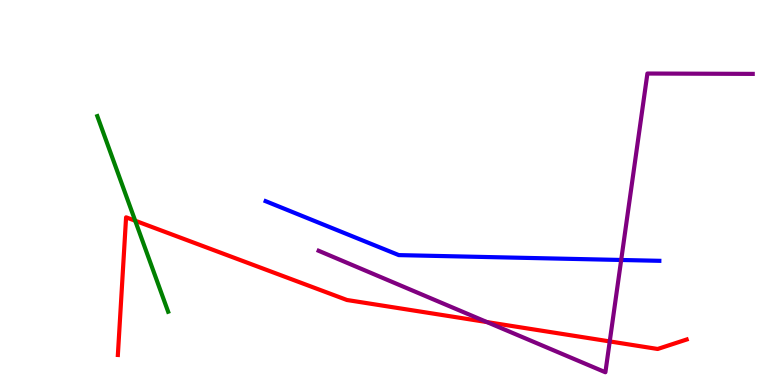[{'lines': ['blue', 'red'], 'intersections': []}, {'lines': ['green', 'red'], 'intersections': [{'x': 1.74, 'y': 4.27}]}, {'lines': ['purple', 'red'], 'intersections': [{'x': 6.28, 'y': 1.63}, {'x': 7.87, 'y': 1.13}]}, {'lines': ['blue', 'green'], 'intersections': []}, {'lines': ['blue', 'purple'], 'intersections': [{'x': 8.02, 'y': 3.25}]}, {'lines': ['green', 'purple'], 'intersections': []}]